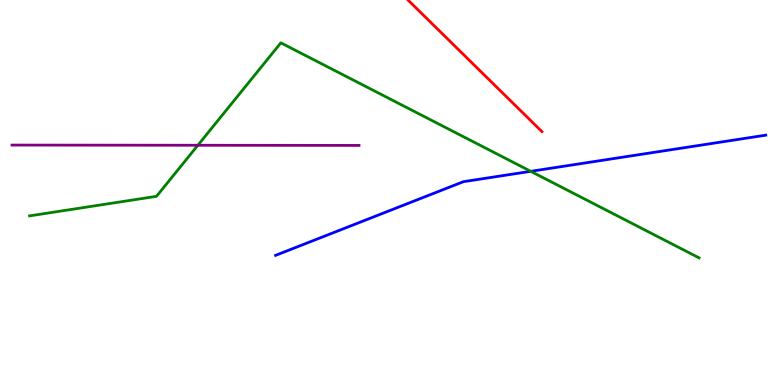[{'lines': ['blue', 'red'], 'intersections': []}, {'lines': ['green', 'red'], 'intersections': []}, {'lines': ['purple', 'red'], 'intersections': []}, {'lines': ['blue', 'green'], 'intersections': [{'x': 6.85, 'y': 5.55}]}, {'lines': ['blue', 'purple'], 'intersections': []}, {'lines': ['green', 'purple'], 'intersections': [{'x': 2.55, 'y': 6.23}]}]